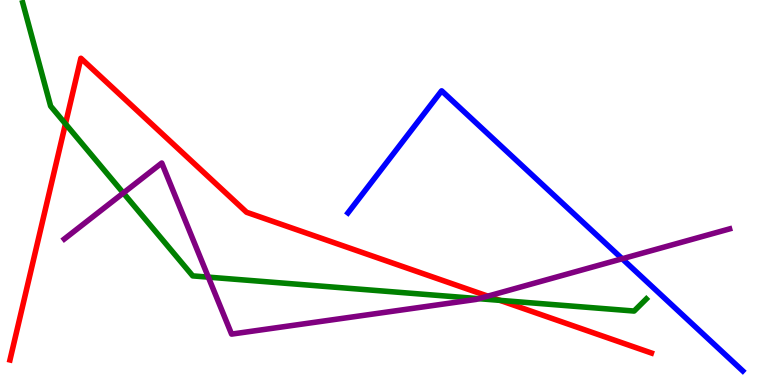[{'lines': ['blue', 'red'], 'intersections': []}, {'lines': ['green', 'red'], 'intersections': [{'x': 0.845, 'y': 6.78}, {'x': 6.45, 'y': 2.2}]}, {'lines': ['purple', 'red'], 'intersections': [{'x': 6.29, 'y': 2.31}]}, {'lines': ['blue', 'green'], 'intersections': []}, {'lines': ['blue', 'purple'], 'intersections': [{'x': 8.03, 'y': 3.28}]}, {'lines': ['green', 'purple'], 'intersections': [{'x': 1.59, 'y': 4.99}, {'x': 2.69, 'y': 2.8}, {'x': 6.18, 'y': 2.24}]}]